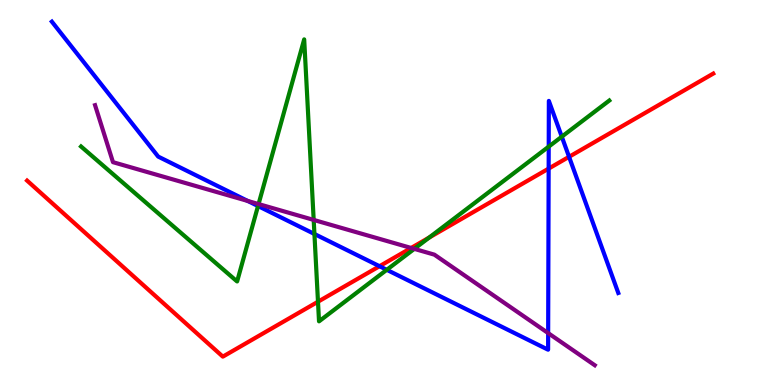[{'lines': ['blue', 'red'], 'intersections': [{'x': 4.9, 'y': 3.09}, {'x': 7.08, 'y': 5.62}, {'x': 7.34, 'y': 5.93}]}, {'lines': ['green', 'red'], 'intersections': [{'x': 4.1, 'y': 2.16}, {'x': 5.54, 'y': 3.83}]}, {'lines': ['purple', 'red'], 'intersections': [{'x': 5.3, 'y': 3.56}]}, {'lines': ['blue', 'green'], 'intersections': [{'x': 3.33, 'y': 4.65}, {'x': 4.06, 'y': 3.92}, {'x': 4.99, 'y': 2.99}, {'x': 7.08, 'y': 6.19}, {'x': 7.25, 'y': 6.45}]}, {'lines': ['blue', 'purple'], 'intersections': [{'x': 3.2, 'y': 4.78}, {'x': 7.07, 'y': 1.35}]}, {'lines': ['green', 'purple'], 'intersections': [{'x': 3.34, 'y': 4.7}, {'x': 4.05, 'y': 4.29}, {'x': 5.35, 'y': 3.54}]}]